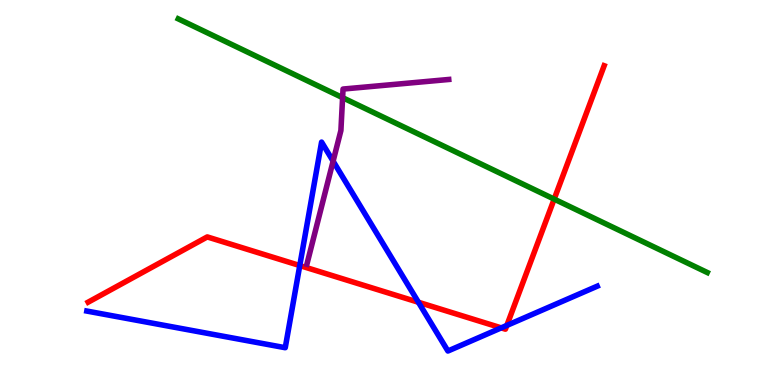[{'lines': ['blue', 'red'], 'intersections': [{'x': 3.87, 'y': 3.1}, {'x': 5.4, 'y': 2.15}, {'x': 6.47, 'y': 1.48}, {'x': 6.54, 'y': 1.55}]}, {'lines': ['green', 'red'], 'intersections': [{'x': 7.15, 'y': 4.83}]}, {'lines': ['purple', 'red'], 'intersections': []}, {'lines': ['blue', 'green'], 'intersections': []}, {'lines': ['blue', 'purple'], 'intersections': [{'x': 4.3, 'y': 5.81}]}, {'lines': ['green', 'purple'], 'intersections': [{'x': 4.42, 'y': 7.46}]}]